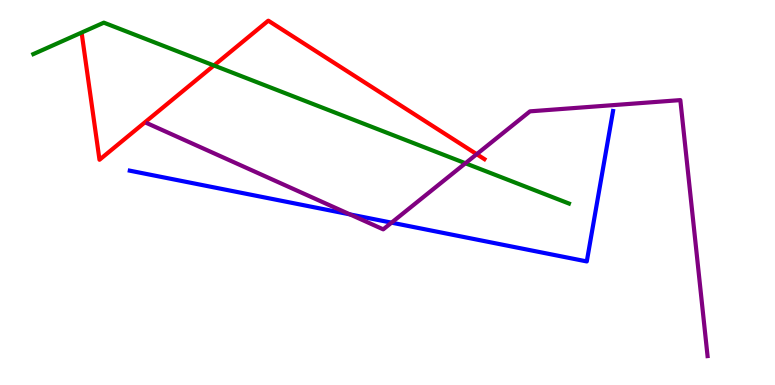[{'lines': ['blue', 'red'], 'intersections': []}, {'lines': ['green', 'red'], 'intersections': [{'x': 2.76, 'y': 8.3}]}, {'lines': ['purple', 'red'], 'intersections': [{'x': 6.15, 'y': 6.0}]}, {'lines': ['blue', 'green'], 'intersections': []}, {'lines': ['blue', 'purple'], 'intersections': [{'x': 4.52, 'y': 4.43}, {'x': 5.05, 'y': 4.22}]}, {'lines': ['green', 'purple'], 'intersections': [{'x': 6.01, 'y': 5.76}]}]